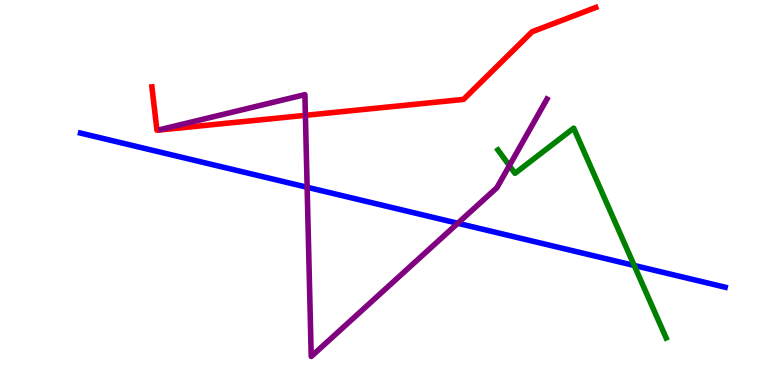[{'lines': ['blue', 'red'], 'intersections': []}, {'lines': ['green', 'red'], 'intersections': []}, {'lines': ['purple', 'red'], 'intersections': [{'x': 3.94, 'y': 7.0}]}, {'lines': ['blue', 'green'], 'intersections': [{'x': 8.18, 'y': 3.11}]}, {'lines': ['blue', 'purple'], 'intersections': [{'x': 3.96, 'y': 5.14}, {'x': 5.91, 'y': 4.2}]}, {'lines': ['green', 'purple'], 'intersections': [{'x': 6.57, 'y': 5.7}]}]